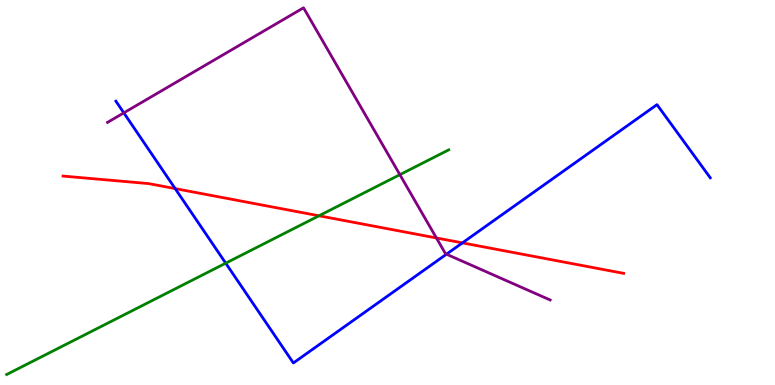[{'lines': ['blue', 'red'], 'intersections': [{'x': 2.26, 'y': 5.1}, {'x': 5.97, 'y': 3.69}]}, {'lines': ['green', 'red'], 'intersections': [{'x': 4.12, 'y': 4.4}]}, {'lines': ['purple', 'red'], 'intersections': [{'x': 5.63, 'y': 3.82}]}, {'lines': ['blue', 'green'], 'intersections': [{'x': 2.91, 'y': 3.16}]}, {'lines': ['blue', 'purple'], 'intersections': [{'x': 1.6, 'y': 7.07}, {'x': 5.76, 'y': 3.4}]}, {'lines': ['green', 'purple'], 'intersections': [{'x': 5.16, 'y': 5.46}]}]